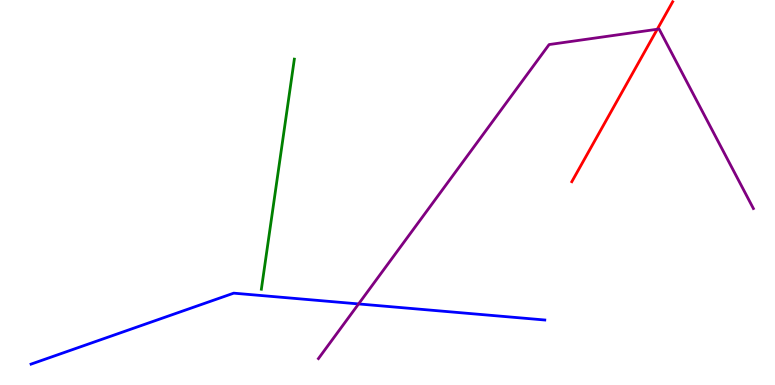[{'lines': ['blue', 'red'], 'intersections': []}, {'lines': ['green', 'red'], 'intersections': []}, {'lines': ['purple', 'red'], 'intersections': [{'x': 8.48, 'y': 9.24}]}, {'lines': ['blue', 'green'], 'intersections': []}, {'lines': ['blue', 'purple'], 'intersections': [{'x': 4.63, 'y': 2.11}]}, {'lines': ['green', 'purple'], 'intersections': []}]